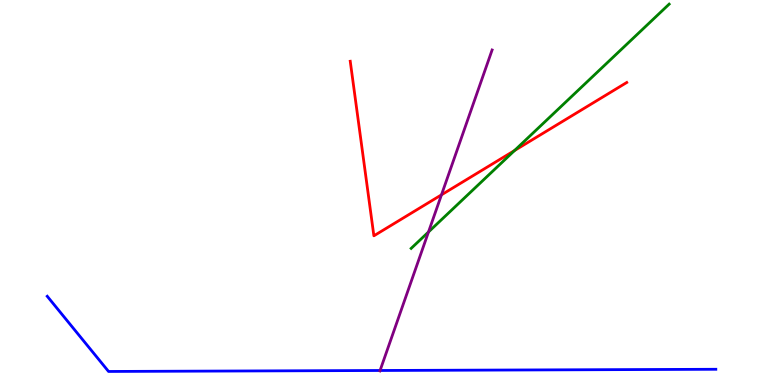[{'lines': ['blue', 'red'], 'intersections': []}, {'lines': ['green', 'red'], 'intersections': [{'x': 6.64, 'y': 6.09}]}, {'lines': ['purple', 'red'], 'intersections': [{'x': 5.7, 'y': 4.94}]}, {'lines': ['blue', 'green'], 'intersections': []}, {'lines': ['blue', 'purple'], 'intersections': [{'x': 4.9, 'y': 0.377}]}, {'lines': ['green', 'purple'], 'intersections': [{'x': 5.53, 'y': 3.97}]}]